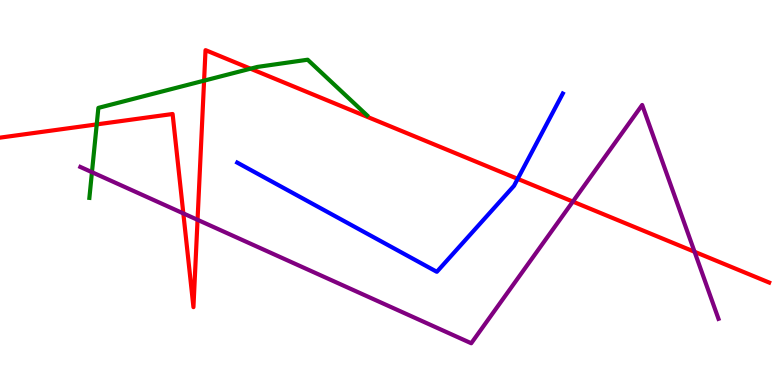[{'lines': ['blue', 'red'], 'intersections': [{'x': 6.68, 'y': 5.35}]}, {'lines': ['green', 'red'], 'intersections': [{'x': 1.25, 'y': 6.77}, {'x': 2.63, 'y': 7.91}, {'x': 3.23, 'y': 8.22}]}, {'lines': ['purple', 'red'], 'intersections': [{'x': 2.37, 'y': 4.46}, {'x': 2.55, 'y': 4.29}, {'x': 7.39, 'y': 4.76}, {'x': 8.96, 'y': 3.46}]}, {'lines': ['blue', 'green'], 'intersections': []}, {'lines': ['blue', 'purple'], 'intersections': []}, {'lines': ['green', 'purple'], 'intersections': [{'x': 1.19, 'y': 5.53}]}]